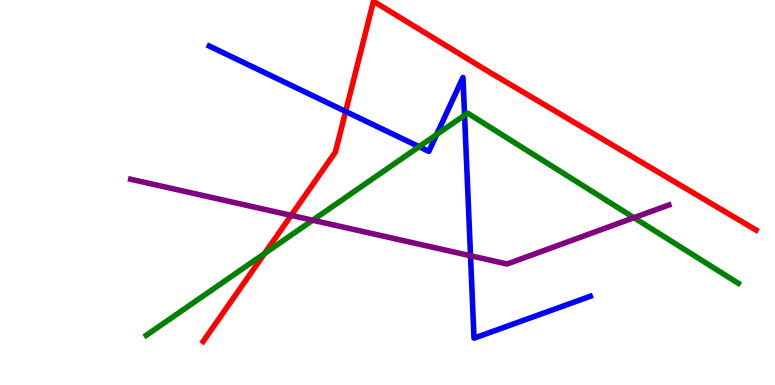[{'lines': ['blue', 'red'], 'intersections': [{'x': 4.46, 'y': 7.1}]}, {'lines': ['green', 'red'], 'intersections': [{'x': 3.41, 'y': 3.42}]}, {'lines': ['purple', 'red'], 'intersections': [{'x': 3.76, 'y': 4.41}]}, {'lines': ['blue', 'green'], 'intersections': [{'x': 5.41, 'y': 6.19}, {'x': 5.63, 'y': 6.51}, {'x': 5.99, 'y': 7.01}]}, {'lines': ['blue', 'purple'], 'intersections': [{'x': 6.07, 'y': 3.36}]}, {'lines': ['green', 'purple'], 'intersections': [{'x': 4.03, 'y': 4.28}, {'x': 8.18, 'y': 4.35}]}]